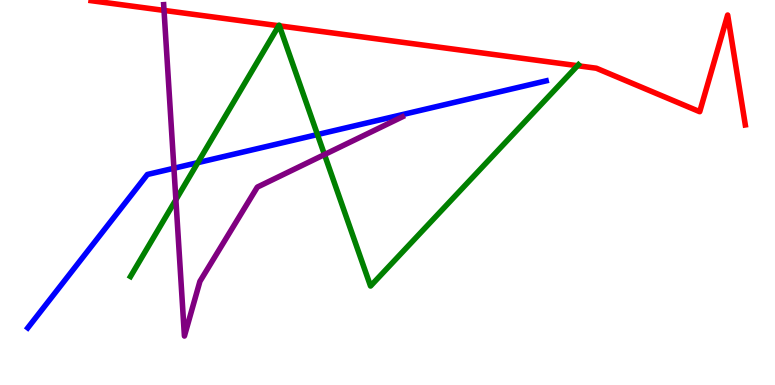[{'lines': ['blue', 'red'], 'intersections': []}, {'lines': ['green', 'red'], 'intersections': [{'x': 3.6, 'y': 9.33}, {'x': 3.6, 'y': 9.33}, {'x': 7.45, 'y': 8.29}]}, {'lines': ['purple', 'red'], 'intersections': [{'x': 2.12, 'y': 9.73}]}, {'lines': ['blue', 'green'], 'intersections': [{'x': 2.55, 'y': 5.78}, {'x': 4.1, 'y': 6.51}]}, {'lines': ['blue', 'purple'], 'intersections': [{'x': 2.24, 'y': 5.63}]}, {'lines': ['green', 'purple'], 'intersections': [{'x': 2.27, 'y': 4.81}, {'x': 4.19, 'y': 5.99}]}]